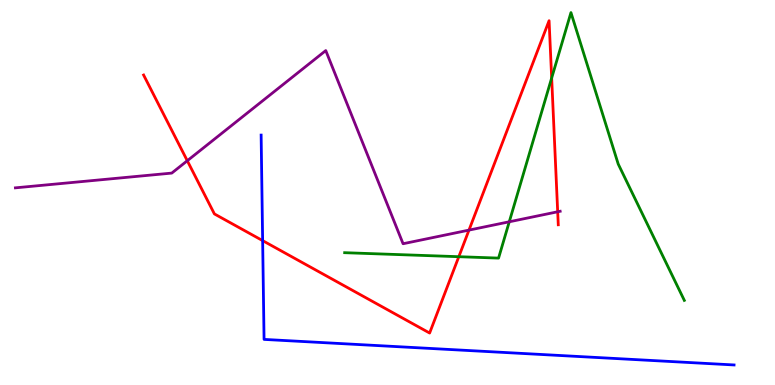[{'lines': ['blue', 'red'], 'intersections': [{'x': 3.39, 'y': 3.75}]}, {'lines': ['green', 'red'], 'intersections': [{'x': 5.92, 'y': 3.33}, {'x': 7.12, 'y': 7.97}]}, {'lines': ['purple', 'red'], 'intersections': [{'x': 2.42, 'y': 5.83}, {'x': 6.05, 'y': 4.02}, {'x': 7.2, 'y': 4.5}]}, {'lines': ['blue', 'green'], 'intersections': []}, {'lines': ['blue', 'purple'], 'intersections': []}, {'lines': ['green', 'purple'], 'intersections': [{'x': 6.57, 'y': 4.24}]}]